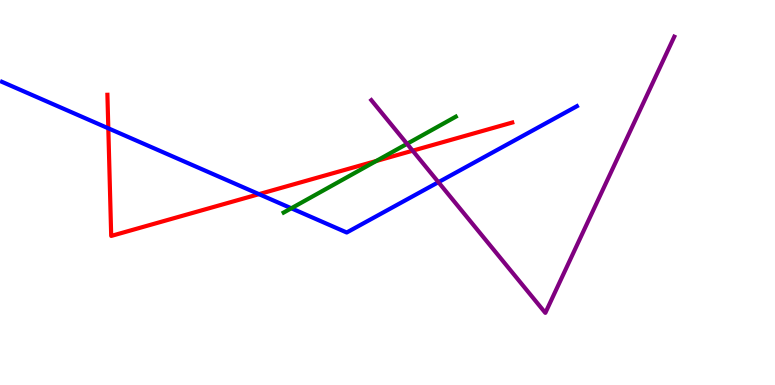[{'lines': ['blue', 'red'], 'intersections': [{'x': 1.4, 'y': 6.67}, {'x': 3.34, 'y': 4.96}]}, {'lines': ['green', 'red'], 'intersections': [{'x': 4.85, 'y': 5.82}]}, {'lines': ['purple', 'red'], 'intersections': [{'x': 5.32, 'y': 6.09}]}, {'lines': ['blue', 'green'], 'intersections': [{'x': 3.76, 'y': 4.59}]}, {'lines': ['blue', 'purple'], 'intersections': [{'x': 5.66, 'y': 5.27}]}, {'lines': ['green', 'purple'], 'intersections': [{'x': 5.25, 'y': 6.26}]}]